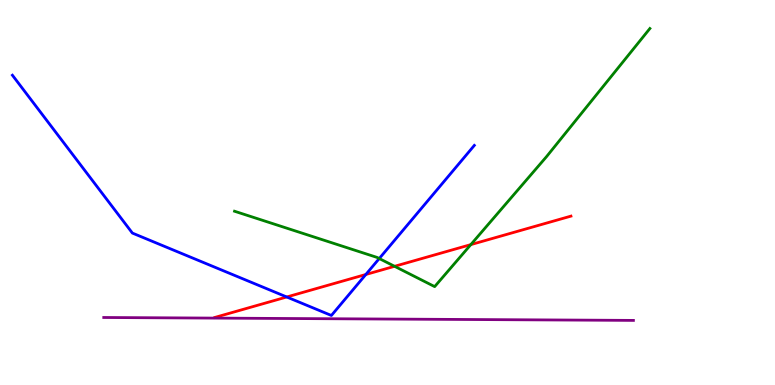[{'lines': ['blue', 'red'], 'intersections': [{'x': 3.7, 'y': 2.29}, {'x': 4.72, 'y': 2.87}]}, {'lines': ['green', 'red'], 'intersections': [{'x': 5.09, 'y': 3.08}, {'x': 6.08, 'y': 3.65}]}, {'lines': ['purple', 'red'], 'intersections': []}, {'lines': ['blue', 'green'], 'intersections': [{'x': 4.89, 'y': 3.28}]}, {'lines': ['blue', 'purple'], 'intersections': []}, {'lines': ['green', 'purple'], 'intersections': []}]